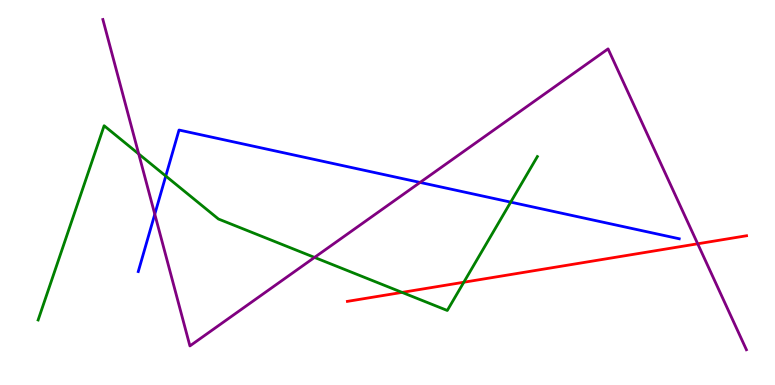[{'lines': ['blue', 'red'], 'intersections': []}, {'lines': ['green', 'red'], 'intersections': [{'x': 5.19, 'y': 2.41}, {'x': 5.98, 'y': 2.67}]}, {'lines': ['purple', 'red'], 'intersections': [{'x': 9.0, 'y': 3.67}]}, {'lines': ['blue', 'green'], 'intersections': [{'x': 2.14, 'y': 5.43}, {'x': 6.59, 'y': 4.75}]}, {'lines': ['blue', 'purple'], 'intersections': [{'x': 2.0, 'y': 4.44}, {'x': 5.42, 'y': 5.26}]}, {'lines': ['green', 'purple'], 'intersections': [{'x': 1.79, 'y': 6.0}, {'x': 4.06, 'y': 3.31}]}]